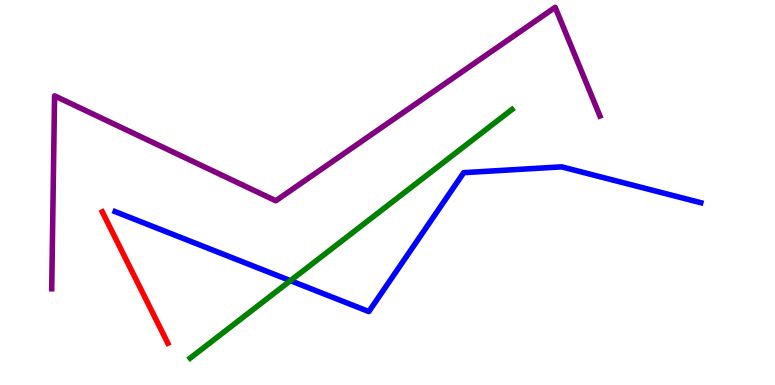[{'lines': ['blue', 'red'], 'intersections': []}, {'lines': ['green', 'red'], 'intersections': []}, {'lines': ['purple', 'red'], 'intersections': []}, {'lines': ['blue', 'green'], 'intersections': [{'x': 3.75, 'y': 2.71}]}, {'lines': ['blue', 'purple'], 'intersections': []}, {'lines': ['green', 'purple'], 'intersections': []}]